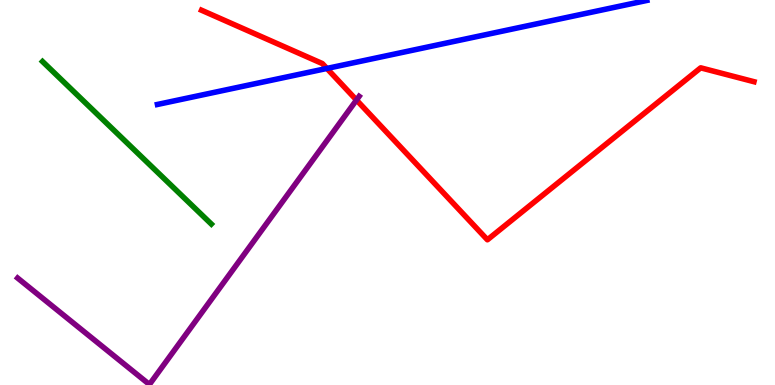[{'lines': ['blue', 'red'], 'intersections': [{'x': 4.22, 'y': 8.22}]}, {'lines': ['green', 'red'], 'intersections': []}, {'lines': ['purple', 'red'], 'intersections': [{'x': 4.6, 'y': 7.4}]}, {'lines': ['blue', 'green'], 'intersections': []}, {'lines': ['blue', 'purple'], 'intersections': []}, {'lines': ['green', 'purple'], 'intersections': []}]